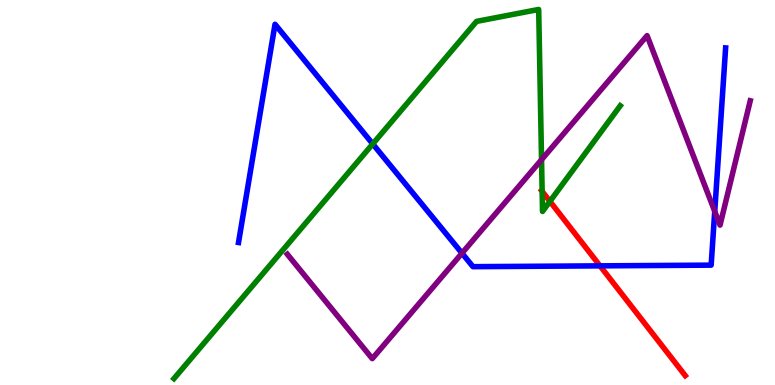[{'lines': ['blue', 'red'], 'intersections': [{'x': 7.74, 'y': 3.09}]}, {'lines': ['green', 'red'], 'intersections': [{'x': 7.0, 'y': 5.03}, {'x': 7.1, 'y': 4.77}]}, {'lines': ['purple', 'red'], 'intersections': []}, {'lines': ['blue', 'green'], 'intersections': [{'x': 4.81, 'y': 6.26}]}, {'lines': ['blue', 'purple'], 'intersections': [{'x': 5.96, 'y': 3.42}, {'x': 9.22, 'y': 4.51}]}, {'lines': ['green', 'purple'], 'intersections': [{'x': 6.99, 'y': 5.85}]}]